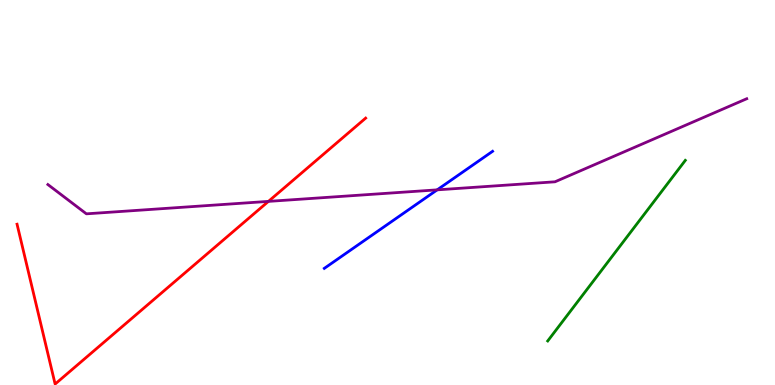[{'lines': ['blue', 'red'], 'intersections': []}, {'lines': ['green', 'red'], 'intersections': []}, {'lines': ['purple', 'red'], 'intersections': [{'x': 3.46, 'y': 4.77}]}, {'lines': ['blue', 'green'], 'intersections': []}, {'lines': ['blue', 'purple'], 'intersections': [{'x': 5.64, 'y': 5.07}]}, {'lines': ['green', 'purple'], 'intersections': []}]